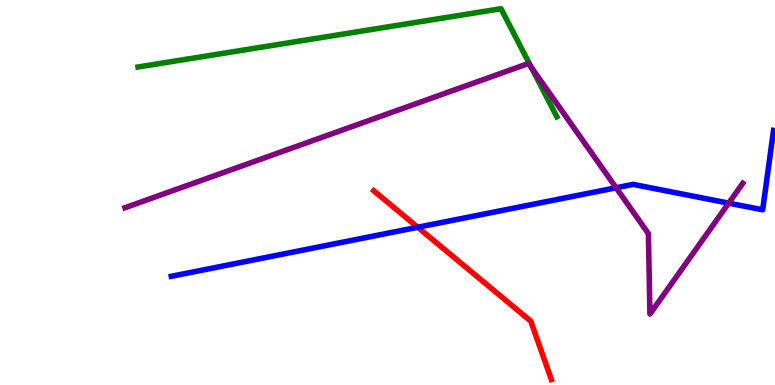[{'lines': ['blue', 'red'], 'intersections': [{'x': 5.39, 'y': 4.1}]}, {'lines': ['green', 'red'], 'intersections': []}, {'lines': ['purple', 'red'], 'intersections': []}, {'lines': ['blue', 'green'], 'intersections': []}, {'lines': ['blue', 'purple'], 'intersections': [{'x': 7.95, 'y': 5.12}, {'x': 9.4, 'y': 4.72}]}, {'lines': ['green', 'purple'], 'intersections': [{'x': 6.86, 'y': 8.25}]}]